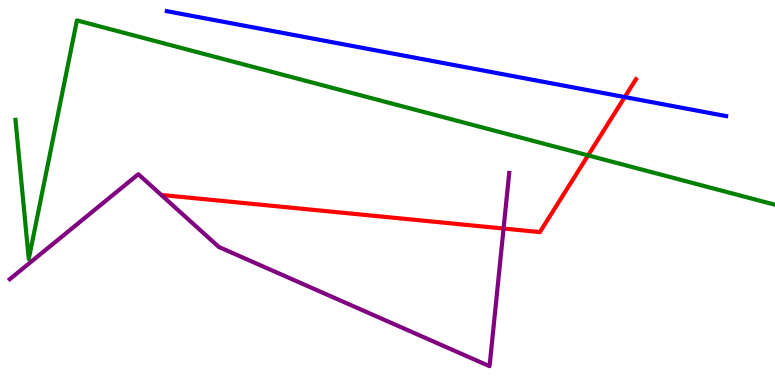[{'lines': ['blue', 'red'], 'intersections': [{'x': 8.06, 'y': 7.48}]}, {'lines': ['green', 'red'], 'intersections': [{'x': 7.59, 'y': 5.96}]}, {'lines': ['purple', 'red'], 'intersections': [{'x': 6.5, 'y': 4.06}]}, {'lines': ['blue', 'green'], 'intersections': []}, {'lines': ['blue', 'purple'], 'intersections': []}, {'lines': ['green', 'purple'], 'intersections': []}]